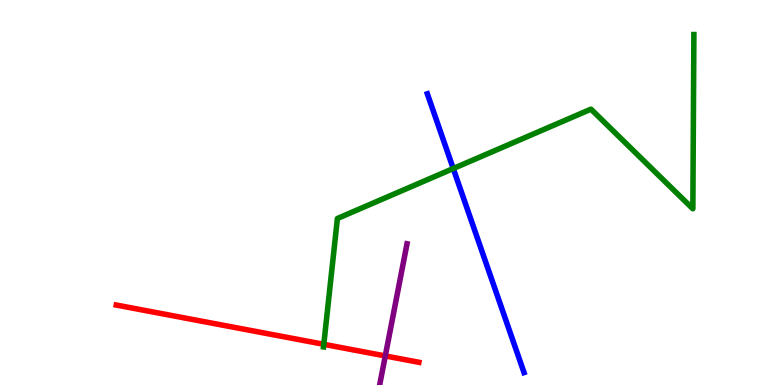[{'lines': ['blue', 'red'], 'intersections': []}, {'lines': ['green', 'red'], 'intersections': [{'x': 4.18, 'y': 1.06}]}, {'lines': ['purple', 'red'], 'intersections': [{'x': 4.97, 'y': 0.755}]}, {'lines': ['blue', 'green'], 'intersections': [{'x': 5.85, 'y': 5.62}]}, {'lines': ['blue', 'purple'], 'intersections': []}, {'lines': ['green', 'purple'], 'intersections': []}]